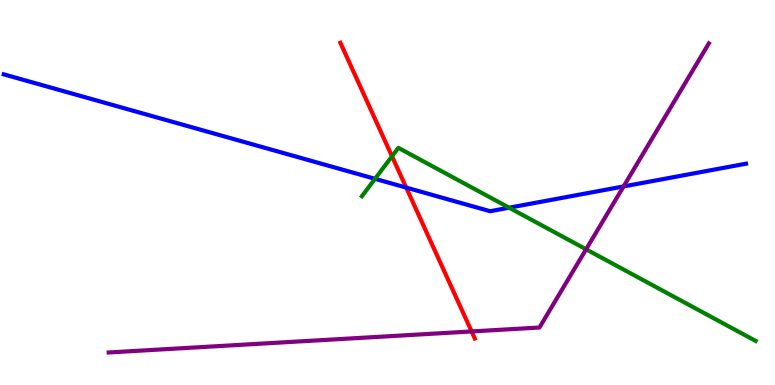[{'lines': ['blue', 'red'], 'intersections': [{'x': 5.24, 'y': 5.13}]}, {'lines': ['green', 'red'], 'intersections': [{'x': 5.06, 'y': 5.94}]}, {'lines': ['purple', 'red'], 'intersections': [{'x': 6.09, 'y': 1.39}]}, {'lines': ['blue', 'green'], 'intersections': [{'x': 4.84, 'y': 5.36}, {'x': 6.57, 'y': 4.61}]}, {'lines': ['blue', 'purple'], 'intersections': [{'x': 8.05, 'y': 5.16}]}, {'lines': ['green', 'purple'], 'intersections': [{'x': 7.56, 'y': 3.52}]}]